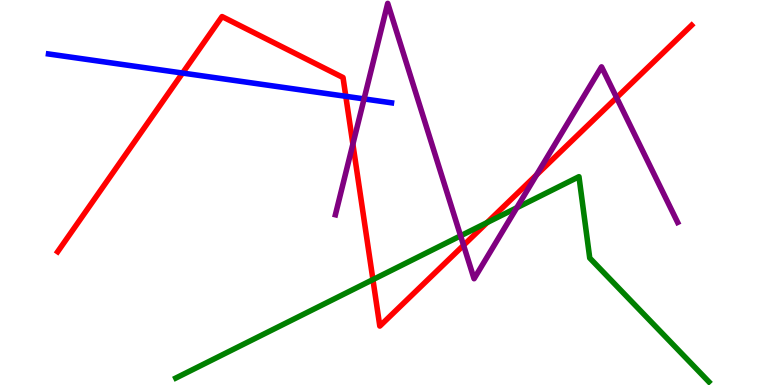[{'lines': ['blue', 'red'], 'intersections': [{'x': 2.36, 'y': 8.1}, {'x': 4.46, 'y': 7.5}]}, {'lines': ['green', 'red'], 'intersections': [{'x': 4.81, 'y': 2.74}, {'x': 6.29, 'y': 4.22}]}, {'lines': ['purple', 'red'], 'intersections': [{'x': 4.55, 'y': 6.26}, {'x': 5.98, 'y': 3.63}, {'x': 6.92, 'y': 5.46}, {'x': 7.96, 'y': 7.46}]}, {'lines': ['blue', 'green'], 'intersections': []}, {'lines': ['blue', 'purple'], 'intersections': [{'x': 4.7, 'y': 7.43}]}, {'lines': ['green', 'purple'], 'intersections': [{'x': 5.94, 'y': 3.88}, {'x': 6.67, 'y': 4.6}]}]